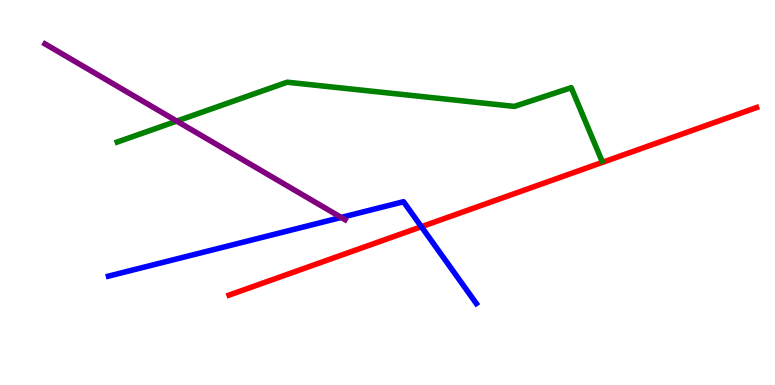[{'lines': ['blue', 'red'], 'intersections': [{'x': 5.44, 'y': 4.11}]}, {'lines': ['green', 'red'], 'intersections': []}, {'lines': ['purple', 'red'], 'intersections': []}, {'lines': ['blue', 'green'], 'intersections': []}, {'lines': ['blue', 'purple'], 'intersections': [{'x': 4.4, 'y': 4.35}]}, {'lines': ['green', 'purple'], 'intersections': [{'x': 2.28, 'y': 6.85}]}]